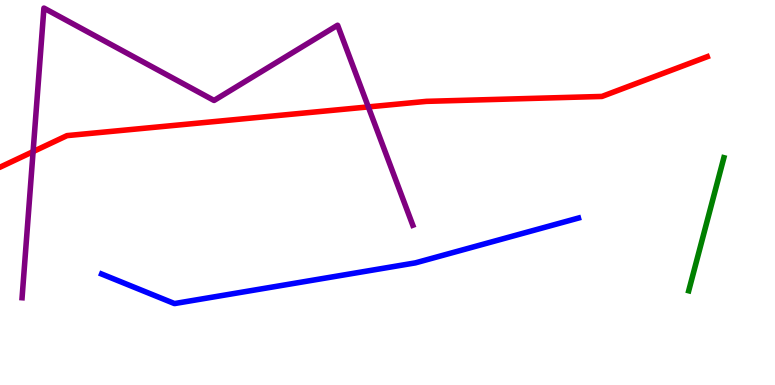[{'lines': ['blue', 'red'], 'intersections': []}, {'lines': ['green', 'red'], 'intersections': []}, {'lines': ['purple', 'red'], 'intersections': [{'x': 0.427, 'y': 6.06}, {'x': 4.75, 'y': 7.22}]}, {'lines': ['blue', 'green'], 'intersections': []}, {'lines': ['blue', 'purple'], 'intersections': []}, {'lines': ['green', 'purple'], 'intersections': []}]